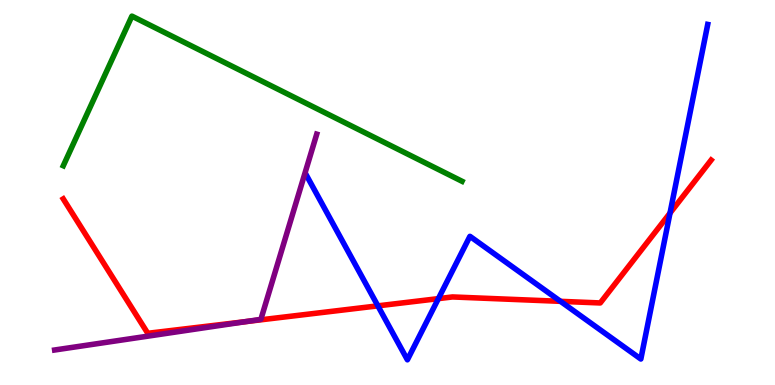[{'lines': ['blue', 'red'], 'intersections': [{'x': 4.88, 'y': 2.06}, {'x': 5.66, 'y': 2.24}, {'x': 7.23, 'y': 2.17}, {'x': 8.65, 'y': 4.47}]}, {'lines': ['green', 'red'], 'intersections': []}, {'lines': ['purple', 'red'], 'intersections': [{'x': 3.17, 'y': 1.65}]}, {'lines': ['blue', 'green'], 'intersections': []}, {'lines': ['blue', 'purple'], 'intersections': []}, {'lines': ['green', 'purple'], 'intersections': []}]